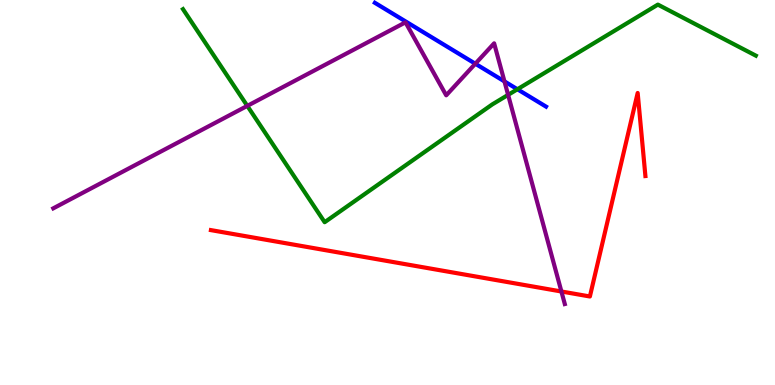[{'lines': ['blue', 'red'], 'intersections': []}, {'lines': ['green', 'red'], 'intersections': []}, {'lines': ['purple', 'red'], 'intersections': [{'x': 7.24, 'y': 2.43}]}, {'lines': ['blue', 'green'], 'intersections': [{'x': 6.68, 'y': 7.68}]}, {'lines': ['blue', 'purple'], 'intersections': [{'x': 6.13, 'y': 8.34}, {'x': 6.51, 'y': 7.89}]}, {'lines': ['green', 'purple'], 'intersections': [{'x': 3.19, 'y': 7.25}, {'x': 6.56, 'y': 7.54}]}]